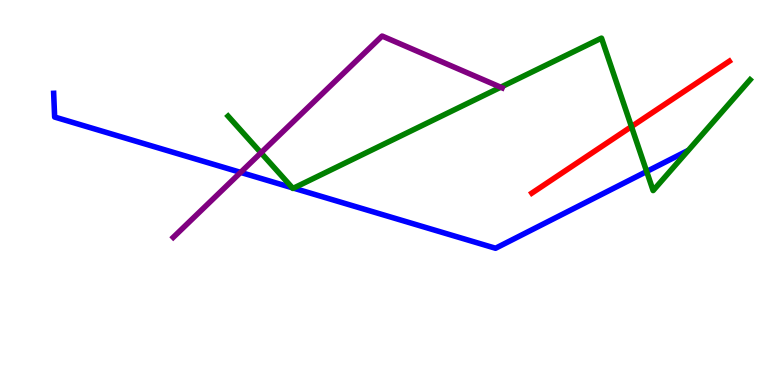[{'lines': ['blue', 'red'], 'intersections': []}, {'lines': ['green', 'red'], 'intersections': [{'x': 8.15, 'y': 6.71}]}, {'lines': ['purple', 'red'], 'intersections': []}, {'lines': ['blue', 'green'], 'intersections': [{'x': 3.77, 'y': 5.12}, {'x': 3.79, 'y': 5.11}, {'x': 8.34, 'y': 5.55}]}, {'lines': ['blue', 'purple'], 'intersections': [{'x': 3.1, 'y': 5.52}]}, {'lines': ['green', 'purple'], 'intersections': [{'x': 3.37, 'y': 6.03}, {'x': 6.46, 'y': 7.73}]}]